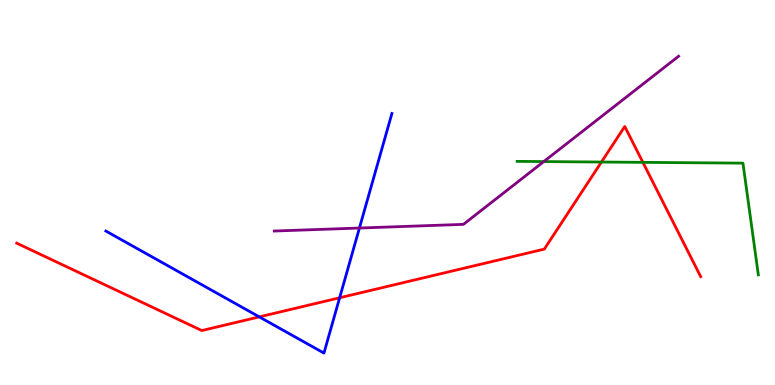[{'lines': ['blue', 'red'], 'intersections': [{'x': 3.35, 'y': 1.77}, {'x': 4.38, 'y': 2.27}]}, {'lines': ['green', 'red'], 'intersections': [{'x': 7.76, 'y': 5.79}, {'x': 8.3, 'y': 5.78}]}, {'lines': ['purple', 'red'], 'intersections': []}, {'lines': ['blue', 'green'], 'intersections': []}, {'lines': ['blue', 'purple'], 'intersections': [{'x': 4.64, 'y': 4.08}]}, {'lines': ['green', 'purple'], 'intersections': [{'x': 7.02, 'y': 5.8}]}]